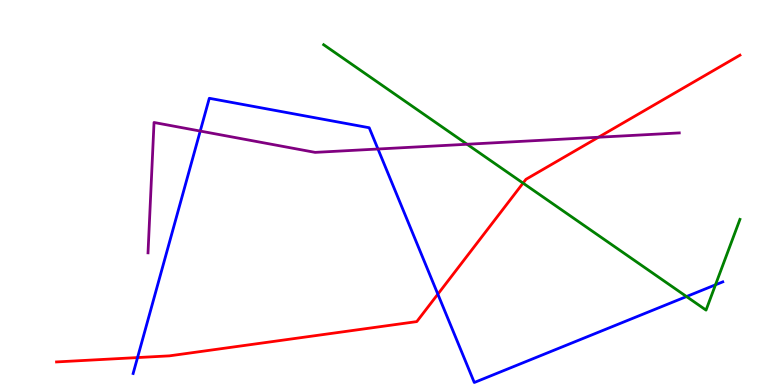[{'lines': ['blue', 'red'], 'intersections': [{'x': 1.77, 'y': 0.712}, {'x': 5.65, 'y': 2.36}]}, {'lines': ['green', 'red'], 'intersections': [{'x': 6.75, 'y': 5.24}]}, {'lines': ['purple', 'red'], 'intersections': [{'x': 7.72, 'y': 6.44}]}, {'lines': ['blue', 'green'], 'intersections': [{'x': 8.86, 'y': 2.3}, {'x': 9.23, 'y': 2.6}]}, {'lines': ['blue', 'purple'], 'intersections': [{'x': 2.58, 'y': 6.6}, {'x': 4.88, 'y': 6.13}]}, {'lines': ['green', 'purple'], 'intersections': [{'x': 6.03, 'y': 6.25}]}]